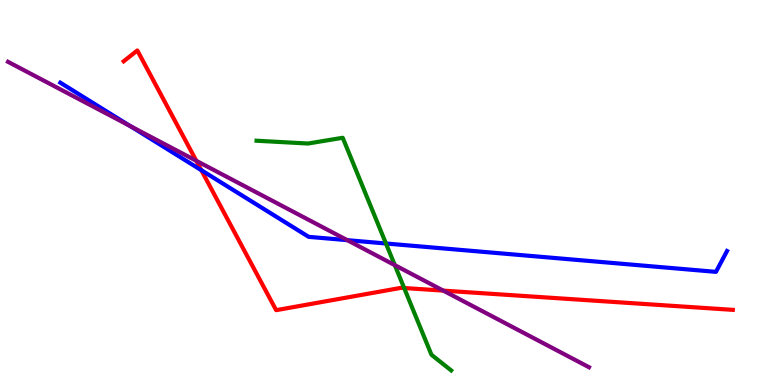[{'lines': ['blue', 'red'], 'intersections': [{'x': 2.6, 'y': 5.58}]}, {'lines': ['green', 'red'], 'intersections': [{'x': 5.21, 'y': 2.52}]}, {'lines': ['purple', 'red'], 'intersections': [{'x': 2.53, 'y': 5.82}, {'x': 5.72, 'y': 2.45}]}, {'lines': ['blue', 'green'], 'intersections': [{'x': 4.98, 'y': 3.68}]}, {'lines': ['blue', 'purple'], 'intersections': [{'x': 1.68, 'y': 6.73}, {'x': 4.48, 'y': 3.76}]}, {'lines': ['green', 'purple'], 'intersections': [{'x': 5.09, 'y': 3.11}]}]